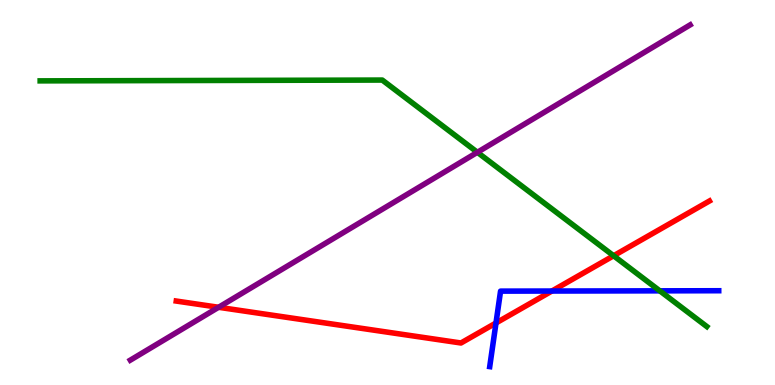[{'lines': ['blue', 'red'], 'intersections': [{'x': 6.4, 'y': 1.61}, {'x': 7.12, 'y': 2.44}]}, {'lines': ['green', 'red'], 'intersections': [{'x': 7.92, 'y': 3.36}]}, {'lines': ['purple', 'red'], 'intersections': [{'x': 2.82, 'y': 2.02}]}, {'lines': ['blue', 'green'], 'intersections': [{'x': 8.51, 'y': 2.45}]}, {'lines': ['blue', 'purple'], 'intersections': []}, {'lines': ['green', 'purple'], 'intersections': [{'x': 6.16, 'y': 6.04}]}]